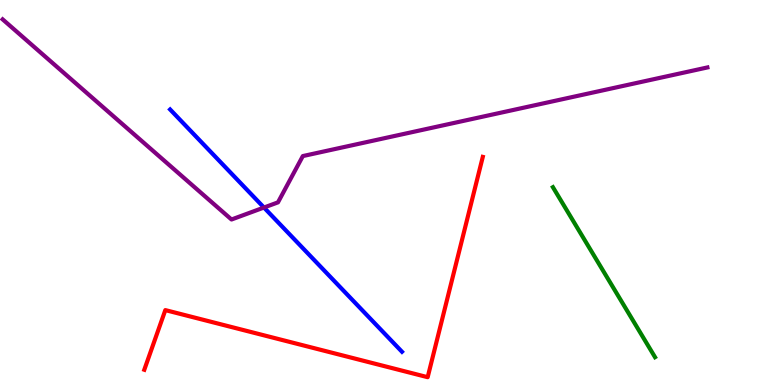[{'lines': ['blue', 'red'], 'intersections': []}, {'lines': ['green', 'red'], 'intersections': []}, {'lines': ['purple', 'red'], 'intersections': []}, {'lines': ['blue', 'green'], 'intersections': []}, {'lines': ['blue', 'purple'], 'intersections': [{'x': 3.41, 'y': 4.61}]}, {'lines': ['green', 'purple'], 'intersections': []}]